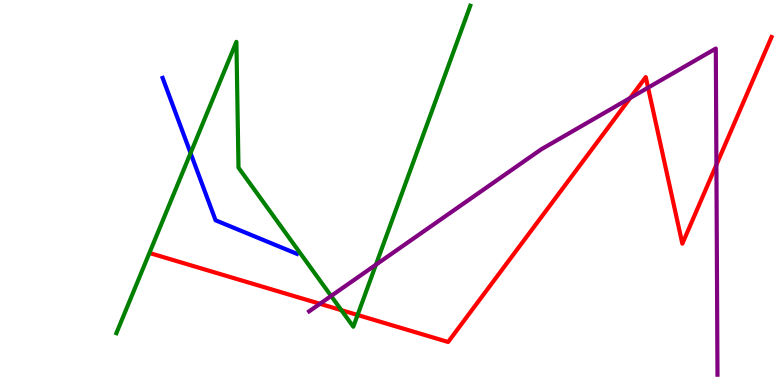[{'lines': ['blue', 'red'], 'intersections': []}, {'lines': ['green', 'red'], 'intersections': [{'x': 4.4, 'y': 1.94}, {'x': 4.61, 'y': 1.82}]}, {'lines': ['purple', 'red'], 'intersections': [{'x': 4.13, 'y': 2.11}, {'x': 8.13, 'y': 7.46}, {'x': 8.36, 'y': 7.72}, {'x': 9.24, 'y': 5.72}]}, {'lines': ['blue', 'green'], 'intersections': [{'x': 2.46, 'y': 6.02}]}, {'lines': ['blue', 'purple'], 'intersections': []}, {'lines': ['green', 'purple'], 'intersections': [{'x': 4.27, 'y': 2.31}, {'x': 4.85, 'y': 3.12}]}]